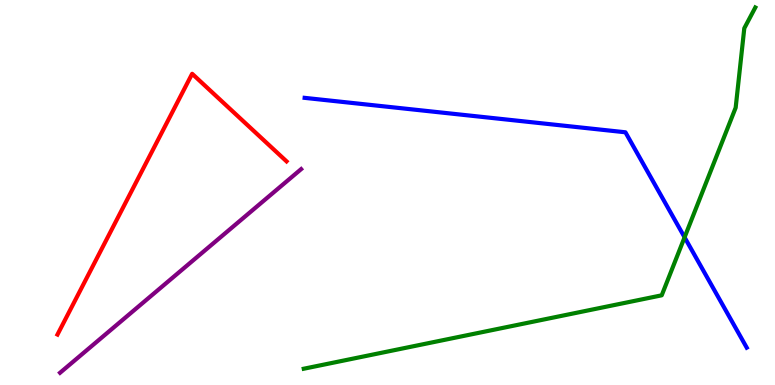[{'lines': ['blue', 'red'], 'intersections': []}, {'lines': ['green', 'red'], 'intersections': []}, {'lines': ['purple', 'red'], 'intersections': []}, {'lines': ['blue', 'green'], 'intersections': [{'x': 8.83, 'y': 3.84}]}, {'lines': ['blue', 'purple'], 'intersections': []}, {'lines': ['green', 'purple'], 'intersections': []}]